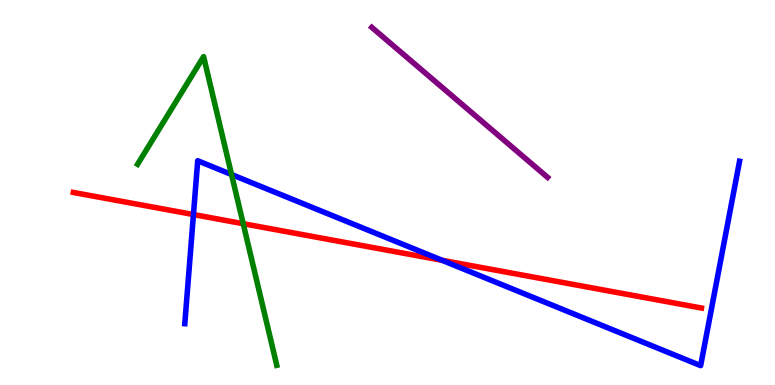[{'lines': ['blue', 'red'], 'intersections': [{'x': 2.5, 'y': 4.43}, {'x': 5.7, 'y': 3.24}]}, {'lines': ['green', 'red'], 'intersections': [{'x': 3.14, 'y': 4.19}]}, {'lines': ['purple', 'red'], 'intersections': []}, {'lines': ['blue', 'green'], 'intersections': [{'x': 2.99, 'y': 5.47}]}, {'lines': ['blue', 'purple'], 'intersections': []}, {'lines': ['green', 'purple'], 'intersections': []}]